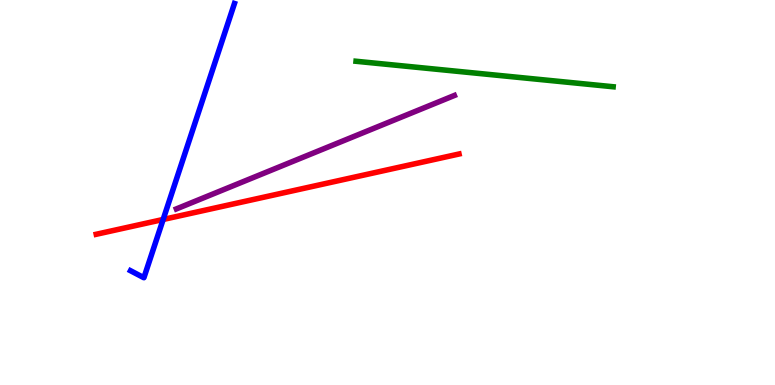[{'lines': ['blue', 'red'], 'intersections': [{'x': 2.11, 'y': 4.3}]}, {'lines': ['green', 'red'], 'intersections': []}, {'lines': ['purple', 'red'], 'intersections': []}, {'lines': ['blue', 'green'], 'intersections': []}, {'lines': ['blue', 'purple'], 'intersections': []}, {'lines': ['green', 'purple'], 'intersections': []}]